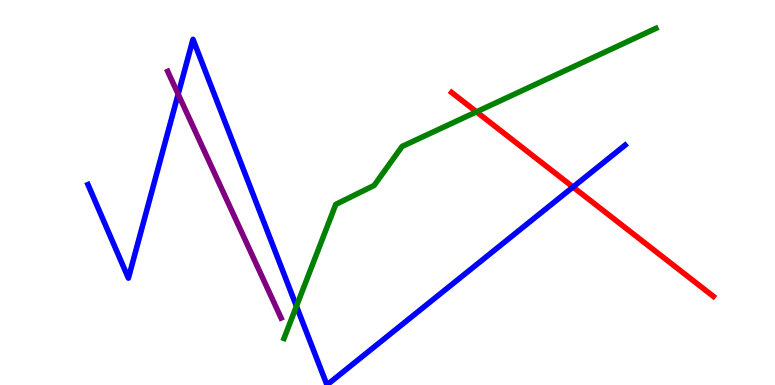[{'lines': ['blue', 'red'], 'intersections': [{'x': 7.39, 'y': 5.14}]}, {'lines': ['green', 'red'], 'intersections': [{'x': 6.15, 'y': 7.1}]}, {'lines': ['purple', 'red'], 'intersections': []}, {'lines': ['blue', 'green'], 'intersections': [{'x': 3.83, 'y': 2.05}]}, {'lines': ['blue', 'purple'], 'intersections': [{'x': 2.3, 'y': 7.55}]}, {'lines': ['green', 'purple'], 'intersections': []}]